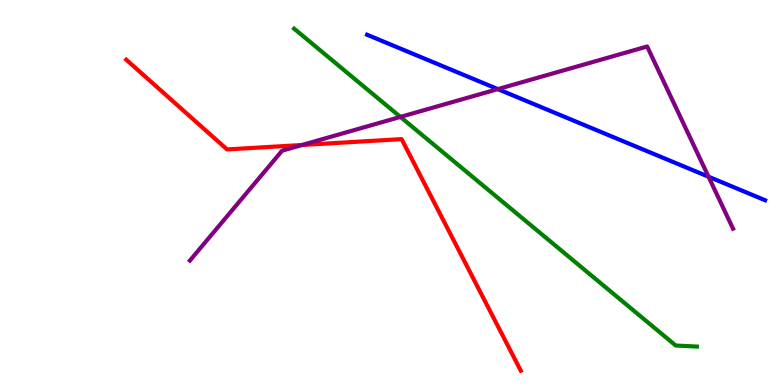[{'lines': ['blue', 'red'], 'intersections': []}, {'lines': ['green', 'red'], 'intersections': []}, {'lines': ['purple', 'red'], 'intersections': [{'x': 3.9, 'y': 6.23}]}, {'lines': ['blue', 'green'], 'intersections': []}, {'lines': ['blue', 'purple'], 'intersections': [{'x': 6.42, 'y': 7.69}, {'x': 9.14, 'y': 5.41}]}, {'lines': ['green', 'purple'], 'intersections': [{'x': 5.17, 'y': 6.96}]}]